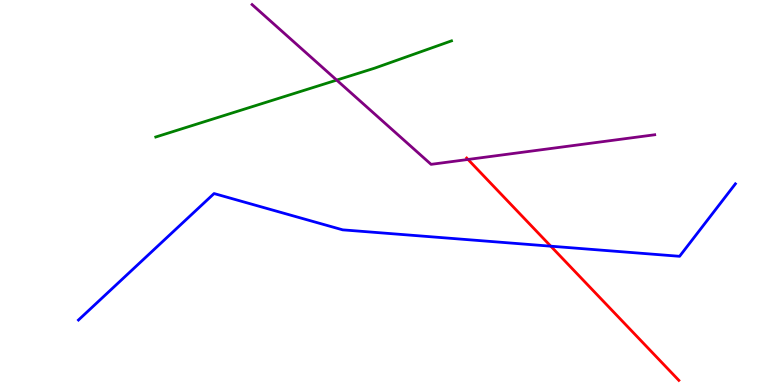[{'lines': ['blue', 'red'], 'intersections': [{'x': 7.11, 'y': 3.61}]}, {'lines': ['green', 'red'], 'intersections': []}, {'lines': ['purple', 'red'], 'intersections': [{'x': 6.04, 'y': 5.86}]}, {'lines': ['blue', 'green'], 'intersections': []}, {'lines': ['blue', 'purple'], 'intersections': []}, {'lines': ['green', 'purple'], 'intersections': [{'x': 4.34, 'y': 7.92}]}]